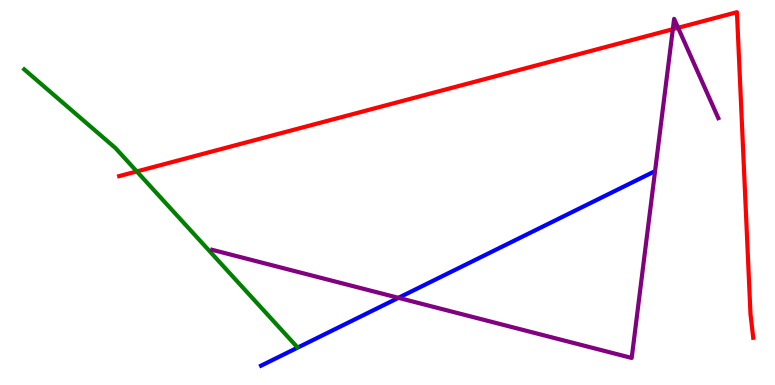[{'lines': ['blue', 'red'], 'intersections': []}, {'lines': ['green', 'red'], 'intersections': [{'x': 1.77, 'y': 5.55}]}, {'lines': ['purple', 'red'], 'intersections': [{'x': 8.68, 'y': 9.24}, {'x': 8.75, 'y': 9.28}]}, {'lines': ['blue', 'green'], 'intersections': []}, {'lines': ['blue', 'purple'], 'intersections': [{'x': 5.14, 'y': 2.26}]}, {'lines': ['green', 'purple'], 'intersections': []}]